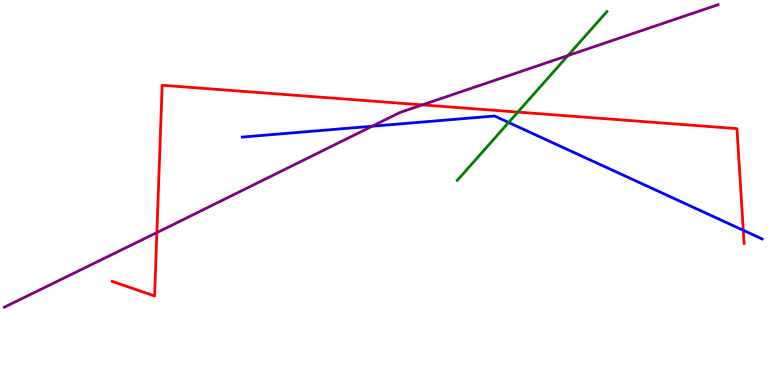[{'lines': ['blue', 'red'], 'intersections': [{'x': 9.59, 'y': 4.02}]}, {'lines': ['green', 'red'], 'intersections': [{'x': 6.68, 'y': 7.09}]}, {'lines': ['purple', 'red'], 'intersections': [{'x': 2.02, 'y': 3.96}, {'x': 5.45, 'y': 7.28}]}, {'lines': ['blue', 'green'], 'intersections': [{'x': 6.56, 'y': 6.82}]}, {'lines': ['blue', 'purple'], 'intersections': [{'x': 4.8, 'y': 6.72}]}, {'lines': ['green', 'purple'], 'intersections': [{'x': 7.33, 'y': 8.56}]}]